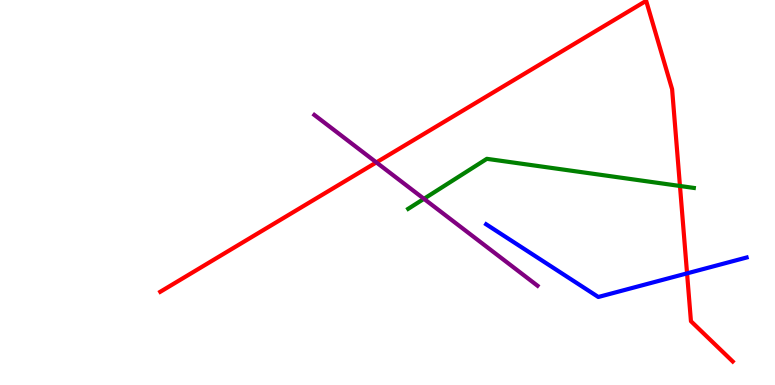[{'lines': ['blue', 'red'], 'intersections': [{'x': 8.87, 'y': 2.9}]}, {'lines': ['green', 'red'], 'intersections': [{'x': 8.77, 'y': 5.17}]}, {'lines': ['purple', 'red'], 'intersections': [{'x': 4.86, 'y': 5.78}]}, {'lines': ['blue', 'green'], 'intersections': []}, {'lines': ['blue', 'purple'], 'intersections': []}, {'lines': ['green', 'purple'], 'intersections': [{'x': 5.47, 'y': 4.84}]}]